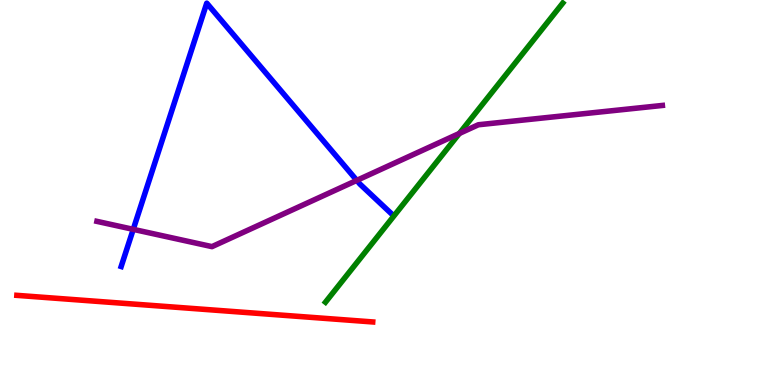[{'lines': ['blue', 'red'], 'intersections': []}, {'lines': ['green', 'red'], 'intersections': []}, {'lines': ['purple', 'red'], 'intersections': []}, {'lines': ['blue', 'green'], 'intersections': []}, {'lines': ['blue', 'purple'], 'intersections': [{'x': 1.72, 'y': 4.04}, {'x': 4.6, 'y': 5.31}]}, {'lines': ['green', 'purple'], 'intersections': [{'x': 5.93, 'y': 6.53}]}]